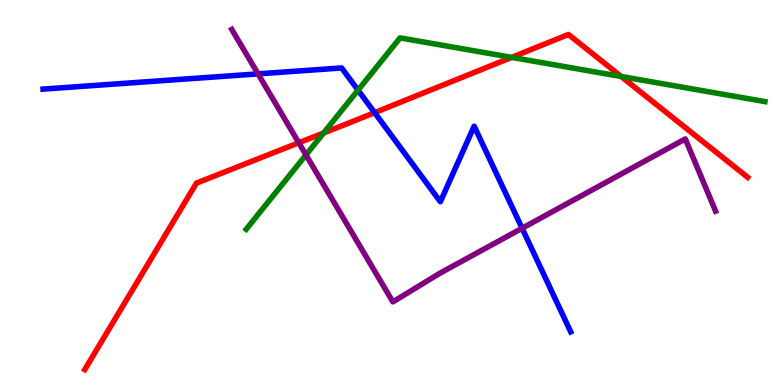[{'lines': ['blue', 'red'], 'intersections': [{'x': 4.83, 'y': 7.07}]}, {'lines': ['green', 'red'], 'intersections': [{'x': 4.18, 'y': 6.55}, {'x': 6.6, 'y': 8.51}, {'x': 8.02, 'y': 8.01}]}, {'lines': ['purple', 'red'], 'intersections': [{'x': 3.86, 'y': 6.29}]}, {'lines': ['blue', 'green'], 'intersections': [{'x': 4.62, 'y': 7.66}]}, {'lines': ['blue', 'purple'], 'intersections': [{'x': 3.33, 'y': 8.08}, {'x': 6.74, 'y': 4.07}]}, {'lines': ['green', 'purple'], 'intersections': [{'x': 3.95, 'y': 5.98}]}]